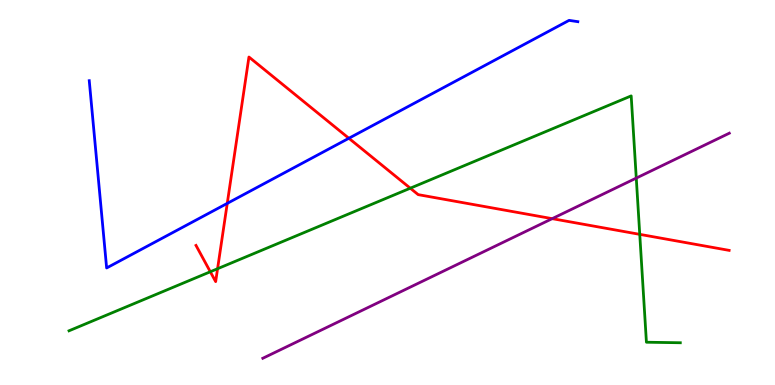[{'lines': ['blue', 'red'], 'intersections': [{'x': 2.93, 'y': 4.72}, {'x': 4.5, 'y': 6.41}]}, {'lines': ['green', 'red'], 'intersections': [{'x': 2.71, 'y': 2.94}, {'x': 2.81, 'y': 3.02}, {'x': 5.29, 'y': 5.11}, {'x': 8.25, 'y': 3.91}]}, {'lines': ['purple', 'red'], 'intersections': [{'x': 7.13, 'y': 4.32}]}, {'lines': ['blue', 'green'], 'intersections': []}, {'lines': ['blue', 'purple'], 'intersections': []}, {'lines': ['green', 'purple'], 'intersections': [{'x': 8.21, 'y': 5.37}]}]